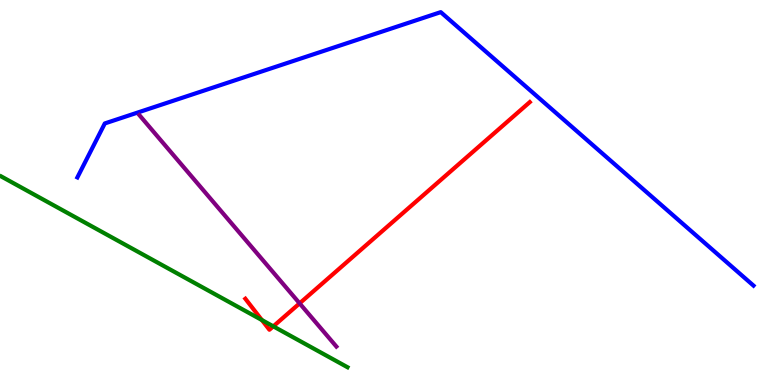[{'lines': ['blue', 'red'], 'intersections': []}, {'lines': ['green', 'red'], 'intersections': [{'x': 3.38, 'y': 1.69}, {'x': 3.53, 'y': 1.52}]}, {'lines': ['purple', 'red'], 'intersections': [{'x': 3.87, 'y': 2.12}]}, {'lines': ['blue', 'green'], 'intersections': []}, {'lines': ['blue', 'purple'], 'intersections': []}, {'lines': ['green', 'purple'], 'intersections': []}]